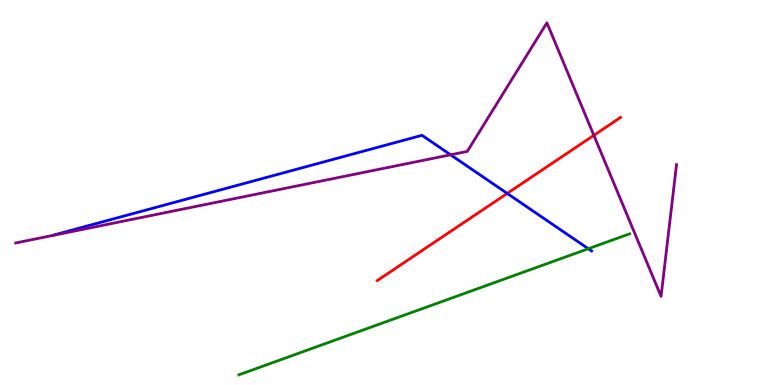[{'lines': ['blue', 'red'], 'intersections': [{'x': 6.54, 'y': 4.98}]}, {'lines': ['green', 'red'], 'intersections': []}, {'lines': ['purple', 'red'], 'intersections': [{'x': 7.66, 'y': 6.49}]}, {'lines': ['blue', 'green'], 'intersections': [{'x': 7.59, 'y': 3.54}]}, {'lines': ['blue', 'purple'], 'intersections': [{'x': 5.81, 'y': 5.98}]}, {'lines': ['green', 'purple'], 'intersections': []}]